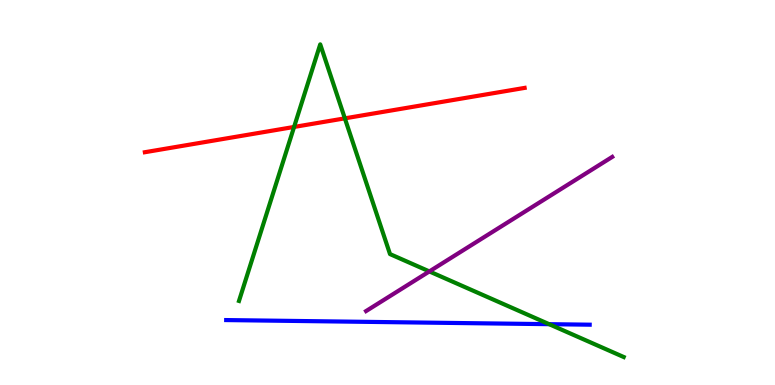[{'lines': ['blue', 'red'], 'intersections': []}, {'lines': ['green', 'red'], 'intersections': [{'x': 3.79, 'y': 6.7}, {'x': 4.45, 'y': 6.93}]}, {'lines': ['purple', 'red'], 'intersections': []}, {'lines': ['blue', 'green'], 'intersections': [{'x': 7.09, 'y': 1.58}]}, {'lines': ['blue', 'purple'], 'intersections': []}, {'lines': ['green', 'purple'], 'intersections': [{'x': 5.54, 'y': 2.95}]}]